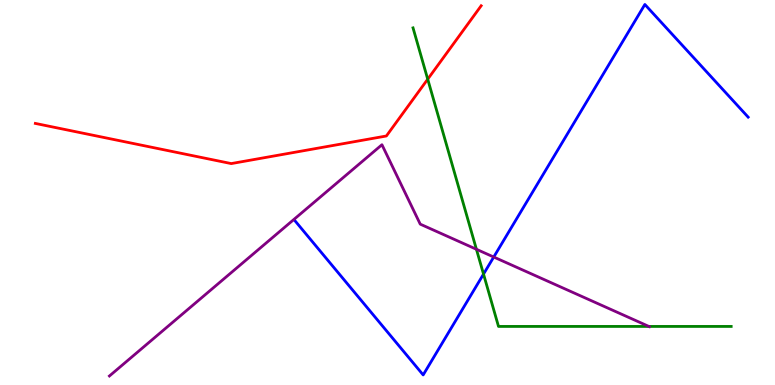[{'lines': ['blue', 'red'], 'intersections': []}, {'lines': ['green', 'red'], 'intersections': [{'x': 5.52, 'y': 7.94}]}, {'lines': ['purple', 'red'], 'intersections': []}, {'lines': ['blue', 'green'], 'intersections': [{'x': 6.24, 'y': 2.88}]}, {'lines': ['blue', 'purple'], 'intersections': [{'x': 6.37, 'y': 3.32}]}, {'lines': ['green', 'purple'], 'intersections': [{'x': 6.15, 'y': 3.53}, {'x': 8.37, 'y': 1.52}]}]